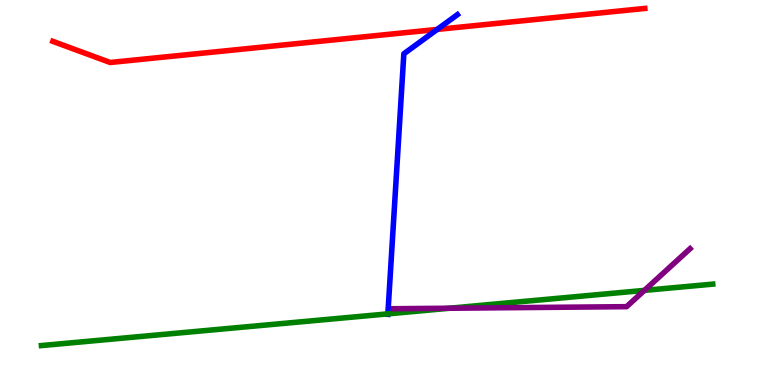[{'lines': ['blue', 'red'], 'intersections': [{'x': 5.64, 'y': 9.24}]}, {'lines': ['green', 'red'], 'intersections': []}, {'lines': ['purple', 'red'], 'intersections': []}, {'lines': ['blue', 'green'], 'intersections': [{'x': 5.0, 'y': 1.85}]}, {'lines': ['blue', 'purple'], 'intersections': []}, {'lines': ['green', 'purple'], 'intersections': [{'x': 5.8, 'y': 1.99}, {'x': 8.31, 'y': 2.46}]}]